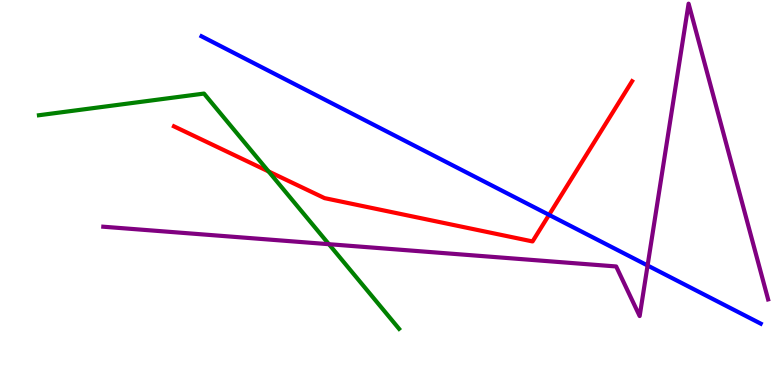[{'lines': ['blue', 'red'], 'intersections': [{'x': 7.08, 'y': 4.42}]}, {'lines': ['green', 'red'], 'intersections': [{'x': 3.47, 'y': 5.55}]}, {'lines': ['purple', 'red'], 'intersections': []}, {'lines': ['blue', 'green'], 'intersections': []}, {'lines': ['blue', 'purple'], 'intersections': [{'x': 8.36, 'y': 3.1}]}, {'lines': ['green', 'purple'], 'intersections': [{'x': 4.24, 'y': 3.66}]}]